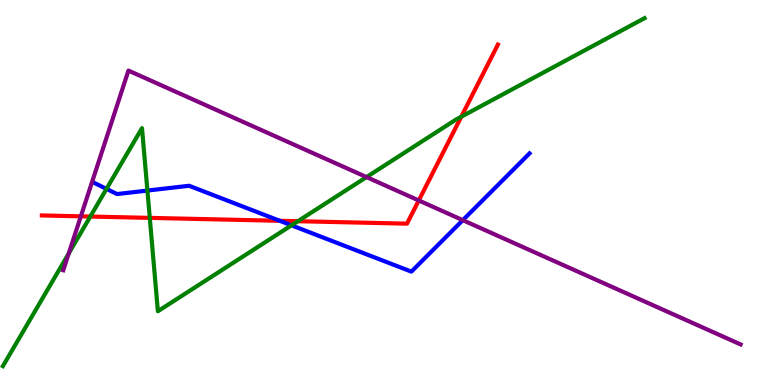[{'lines': ['blue', 'red'], 'intersections': [{'x': 3.61, 'y': 4.26}]}, {'lines': ['green', 'red'], 'intersections': [{'x': 1.17, 'y': 4.38}, {'x': 1.93, 'y': 4.34}, {'x': 3.84, 'y': 4.25}, {'x': 5.95, 'y': 6.97}]}, {'lines': ['purple', 'red'], 'intersections': [{'x': 1.04, 'y': 4.38}, {'x': 5.4, 'y': 4.79}]}, {'lines': ['blue', 'green'], 'intersections': [{'x': 1.37, 'y': 5.09}, {'x': 1.9, 'y': 5.05}, {'x': 3.76, 'y': 4.15}]}, {'lines': ['blue', 'purple'], 'intersections': [{'x': 5.97, 'y': 4.28}]}, {'lines': ['green', 'purple'], 'intersections': [{'x': 0.887, 'y': 3.42}, {'x': 4.73, 'y': 5.4}]}]